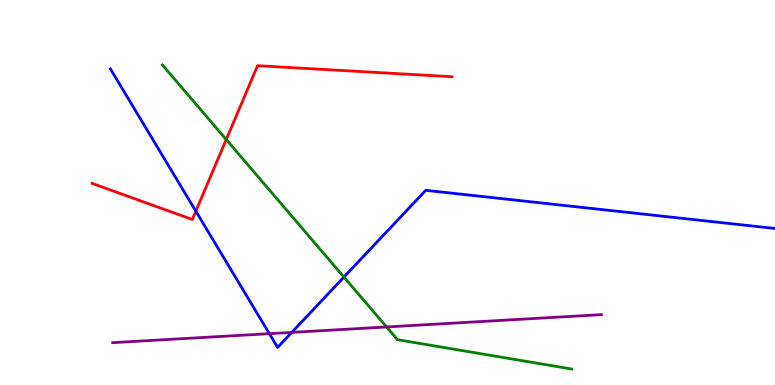[{'lines': ['blue', 'red'], 'intersections': [{'x': 2.53, 'y': 4.52}]}, {'lines': ['green', 'red'], 'intersections': [{'x': 2.92, 'y': 6.38}]}, {'lines': ['purple', 'red'], 'intersections': []}, {'lines': ['blue', 'green'], 'intersections': [{'x': 4.44, 'y': 2.8}]}, {'lines': ['blue', 'purple'], 'intersections': [{'x': 3.48, 'y': 1.33}, {'x': 3.76, 'y': 1.37}]}, {'lines': ['green', 'purple'], 'intersections': [{'x': 4.99, 'y': 1.51}]}]